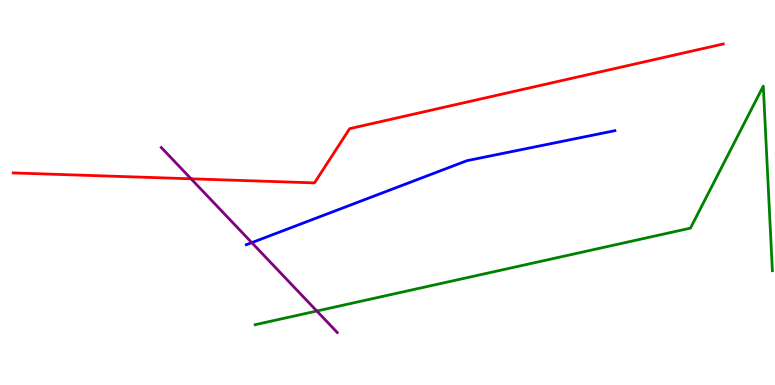[{'lines': ['blue', 'red'], 'intersections': []}, {'lines': ['green', 'red'], 'intersections': []}, {'lines': ['purple', 'red'], 'intersections': [{'x': 2.47, 'y': 5.36}]}, {'lines': ['blue', 'green'], 'intersections': []}, {'lines': ['blue', 'purple'], 'intersections': [{'x': 3.25, 'y': 3.7}]}, {'lines': ['green', 'purple'], 'intersections': [{'x': 4.09, 'y': 1.92}]}]